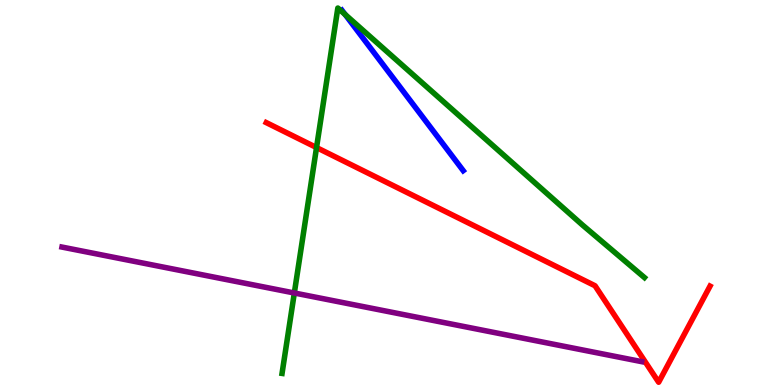[{'lines': ['blue', 'red'], 'intersections': []}, {'lines': ['green', 'red'], 'intersections': [{'x': 4.08, 'y': 6.17}]}, {'lines': ['purple', 'red'], 'intersections': []}, {'lines': ['blue', 'green'], 'intersections': [{'x': 4.45, 'y': 9.62}]}, {'lines': ['blue', 'purple'], 'intersections': []}, {'lines': ['green', 'purple'], 'intersections': [{'x': 3.8, 'y': 2.39}]}]